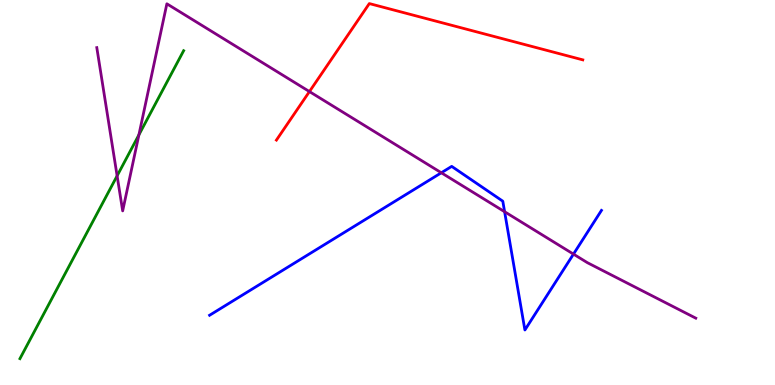[{'lines': ['blue', 'red'], 'intersections': []}, {'lines': ['green', 'red'], 'intersections': []}, {'lines': ['purple', 'red'], 'intersections': [{'x': 3.99, 'y': 7.62}]}, {'lines': ['blue', 'green'], 'intersections': []}, {'lines': ['blue', 'purple'], 'intersections': [{'x': 5.69, 'y': 5.51}, {'x': 6.51, 'y': 4.5}, {'x': 7.4, 'y': 3.4}]}, {'lines': ['green', 'purple'], 'intersections': [{'x': 1.51, 'y': 5.43}, {'x': 1.79, 'y': 6.5}]}]